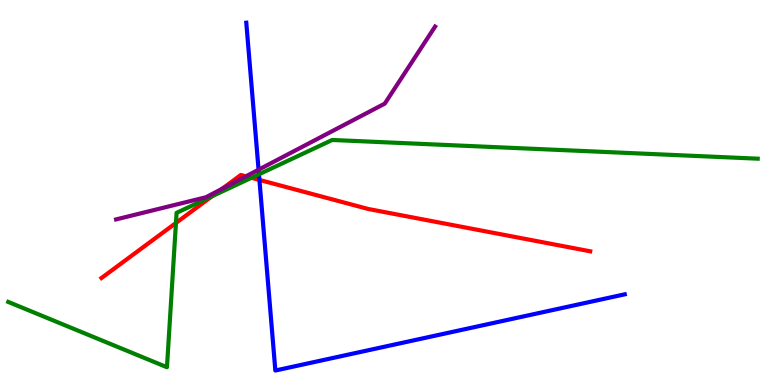[{'lines': ['blue', 'red'], 'intersections': [{'x': 3.35, 'y': 5.33}]}, {'lines': ['green', 'red'], 'intersections': [{'x': 2.27, 'y': 4.21}, {'x': 2.74, 'y': 4.9}, {'x': 3.24, 'y': 5.38}]}, {'lines': ['purple', 'red'], 'intersections': [{'x': 2.87, 'y': 5.1}, {'x': 3.17, 'y': 5.42}]}, {'lines': ['blue', 'green'], 'intersections': [{'x': 3.34, 'y': 5.47}]}, {'lines': ['blue', 'purple'], 'intersections': [{'x': 3.34, 'y': 5.59}]}, {'lines': ['green', 'purple'], 'intersections': []}]